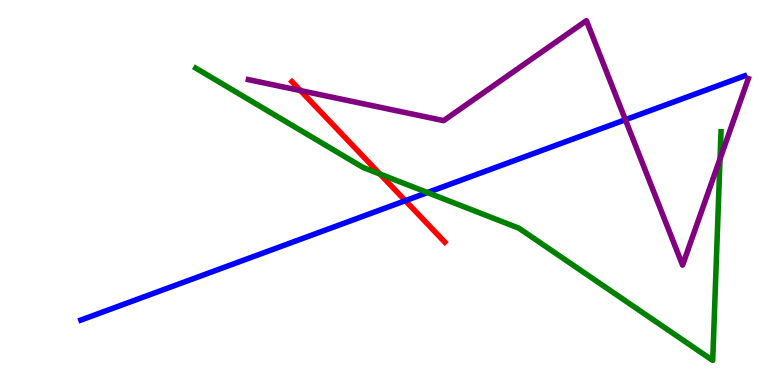[{'lines': ['blue', 'red'], 'intersections': [{'x': 5.23, 'y': 4.79}]}, {'lines': ['green', 'red'], 'intersections': [{'x': 4.9, 'y': 5.48}]}, {'lines': ['purple', 'red'], 'intersections': [{'x': 3.88, 'y': 7.65}]}, {'lines': ['blue', 'green'], 'intersections': [{'x': 5.52, 'y': 5.0}]}, {'lines': ['blue', 'purple'], 'intersections': [{'x': 8.07, 'y': 6.89}]}, {'lines': ['green', 'purple'], 'intersections': [{'x': 9.29, 'y': 5.87}]}]